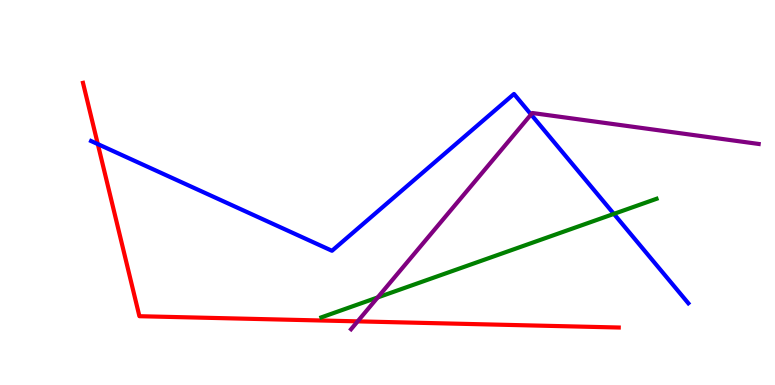[{'lines': ['blue', 'red'], 'intersections': [{'x': 1.26, 'y': 6.26}]}, {'lines': ['green', 'red'], 'intersections': []}, {'lines': ['purple', 'red'], 'intersections': [{'x': 4.61, 'y': 1.65}]}, {'lines': ['blue', 'green'], 'intersections': [{'x': 7.92, 'y': 4.44}]}, {'lines': ['blue', 'purple'], 'intersections': [{'x': 6.85, 'y': 7.03}]}, {'lines': ['green', 'purple'], 'intersections': [{'x': 4.87, 'y': 2.27}]}]